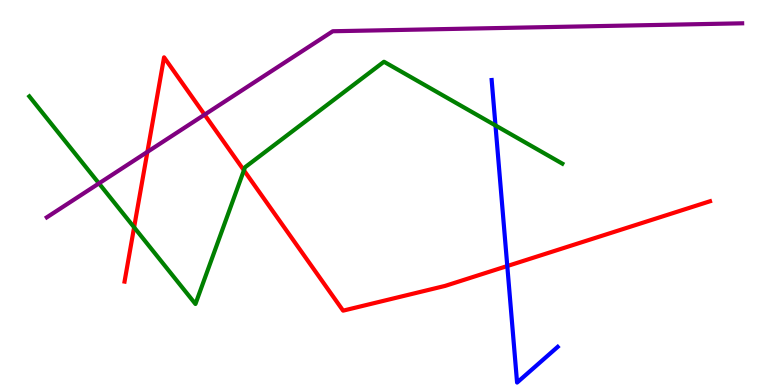[{'lines': ['blue', 'red'], 'intersections': [{'x': 6.55, 'y': 3.09}]}, {'lines': ['green', 'red'], 'intersections': [{'x': 1.73, 'y': 4.1}, {'x': 3.15, 'y': 5.58}]}, {'lines': ['purple', 'red'], 'intersections': [{'x': 1.9, 'y': 6.06}, {'x': 2.64, 'y': 7.02}]}, {'lines': ['blue', 'green'], 'intersections': [{'x': 6.39, 'y': 6.74}]}, {'lines': ['blue', 'purple'], 'intersections': []}, {'lines': ['green', 'purple'], 'intersections': [{'x': 1.28, 'y': 5.24}]}]